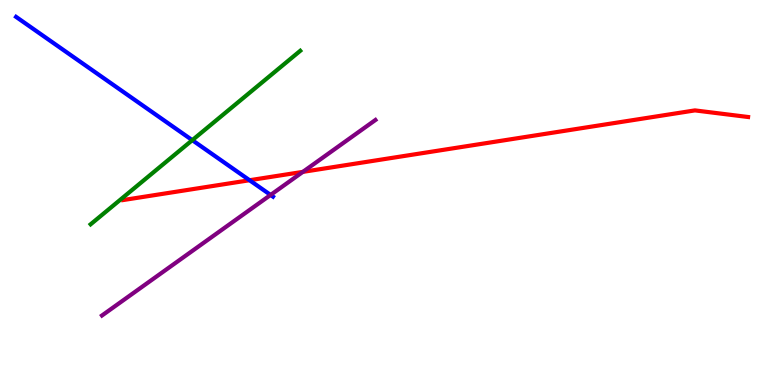[{'lines': ['blue', 'red'], 'intersections': [{'x': 3.22, 'y': 5.32}]}, {'lines': ['green', 'red'], 'intersections': []}, {'lines': ['purple', 'red'], 'intersections': [{'x': 3.91, 'y': 5.54}]}, {'lines': ['blue', 'green'], 'intersections': [{'x': 2.48, 'y': 6.36}]}, {'lines': ['blue', 'purple'], 'intersections': [{'x': 3.49, 'y': 4.94}]}, {'lines': ['green', 'purple'], 'intersections': []}]